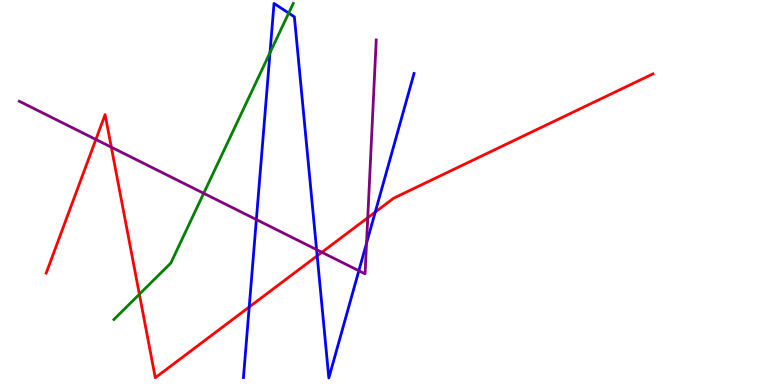[{'lines': ['blue', 'red'], 'intersections': [{'x': 3.22, 'y': 2.03}, {'x': 4.09, 'y': 3.36}, {'x': 4.84, 'y': 4.49}]}, {'lines': ['green', 'red'], 'intersections': [{'x': 1.8, 'y': 2.36}]}, {'lines': ['purple', 'red'], 'intersections': [{'x': 1.24, 'y': 6.38}, {'x': 1.44, 'y': 6.18}, {'x': 4.15, 'y': 3.45}, {'x': 4.75, 'y': 4.34}]}, {'lines': ['blue', 'green'], 'intersections': [{'x': 3.48, 'y': 8.63}, {'x': 3.73, 'y': 9.66}]}, {'lines': ['blue', 'purple'], 'intersections': [{'x': 3.31, 'y': 4.3}, {'x': 4.09, 'y': 3.52}, {'x': 4.63, 'y': 2.97}, {'x': 4.73, 'y': 3.68}]}, {'lines': ['green', 'purple'], 'intersections': [{'x': 2.63, 'y': 4.98}]}]